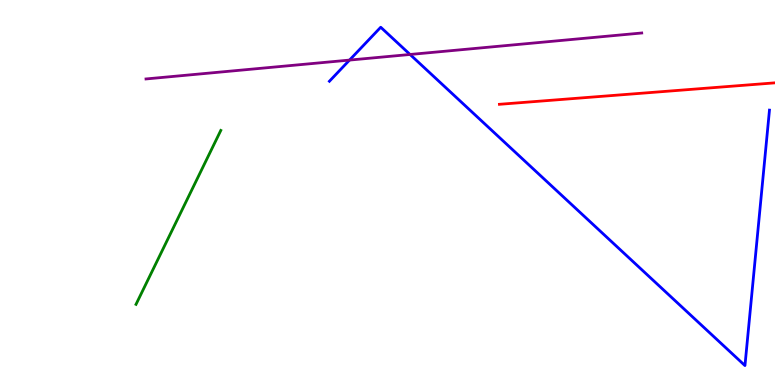[{'lines': ['blue', 'red'], 'intersections': []}, {'lines': ['green', 'red'], 'intersections': []}, {'lines': ['purple', 'red'], 'intersections': []}, {'lines': ['blue', 'green'], 'intersections': []}, {'lines': ['blue', 'purple'], 'intersections': [{'x': 4.51, 'y': 8.44}, {'x': 5.29, 'y': 8.59}]}, {'lines': ['green', 'purple'], 'intersections': []}]